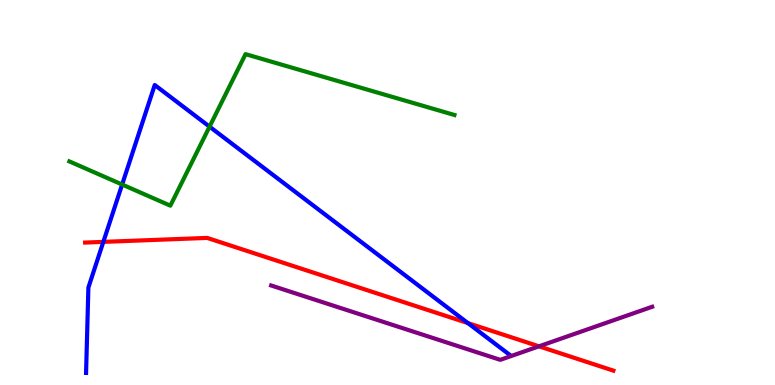[{'lines': ['blue', 'red'], 'intersections': [{'x': 1.33, 'y': 3.72}, {'x': 6.04, 'y': 1.61}]}, {'lines': ['green', 'red'], 'intersections': []}, {'lines': ['purple', 'red'], 'intersections': [{'x': 6.95, 'y': 1.0}]}, {'lines': ['blue', 'green'], 'intersections': [{'x': 1.58, 'y': 5.21}, {'x': 2.7, 'y': 6.71}]}, {'lines': ['blue', 'purple'], 'intersections': []}, {'lines': ['green', 'purple'], 'intersections': []}]